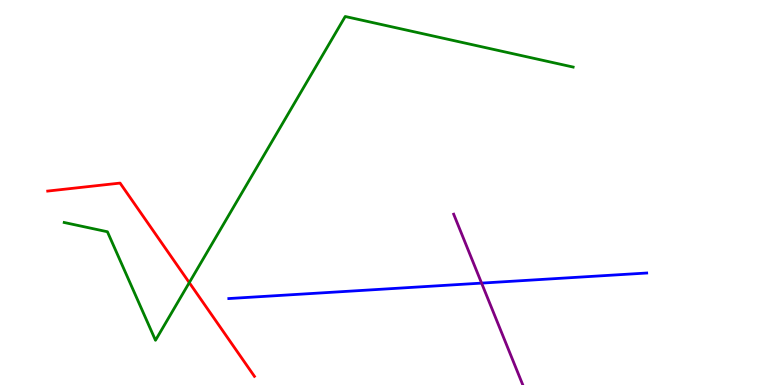[{'lines': ['blue', 'red'], 'intersections': []}, {'lines': ['green', 'red'], 'intersections': [{'x': 2.44, 'y': 2.66}]}, {'lines': ['purple', 'red'], 'intersections': []}, {'lines': ['blue', 'green'], 'intersections': []}, {'lines': ['blue', 'purple'], 'intersections': [{'x': 6.21, 'y': 2.65}]}, {'lines': ['green', 'purple'], 'intersections': []}]